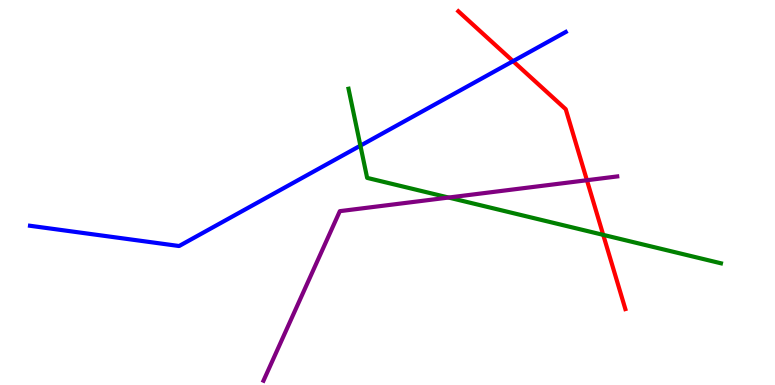[{'lines': ['blue', 'red'], 'intersections': [{'x': 6.62, 'y': 8.41}]}, {'lines': ['green', 'red'], 'intersections': [{'x': 7.78, 'y': 3.9}]}, {'lines': ['purple', 'red'], 'intersections': [{'x': 7.57, 'y': 5.32}]}, {'lines': ['blue', 'green'], 'intersections': [{'x': 4.65, 'y': 6.22}]}, {'lines': ['blue', 'purple'], 'intersections': []}, {'lines': ['green', 'purple'], 'intersections': [{'x': 5.79, 'y': 4.87}]}]